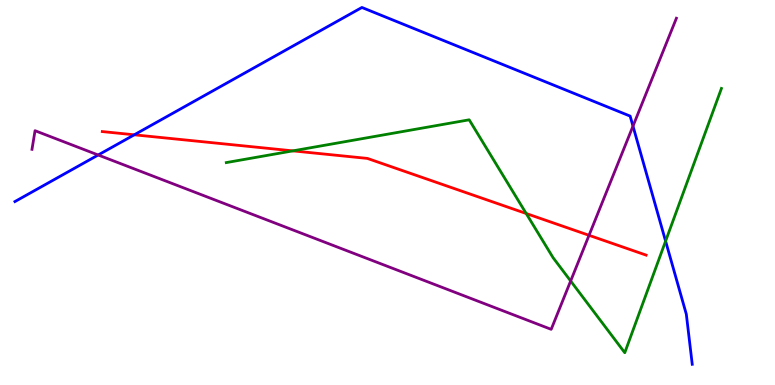[{'lines': ['blue', 'red'], 'intersections': [{'x': 1.73, 'y': 6.5}]}, {'lines': ['green', 'red'], 'intersections': [{'x': 3.78, 'y': 6.08}, {'x': 6.79, 'y': 4.45}]}, {'lines': ['purple', 'red'], 'intersections': [{'x': 7.6, 'y': 3.89}]}, {'lines': ['blue', 'green'], 'intersections': [{'x': 8.59, 'y': 3.74}]}, {'lines': ['blue', 'purple'], 'intersections': [{'x': 1.27, 'y': 5.97}, {'x': 8.17, 'y': 6.72}]}, {'lines': ['green', 'purple'], 'intersections': [{'x': 7.36, 'y': 2.7}]}]